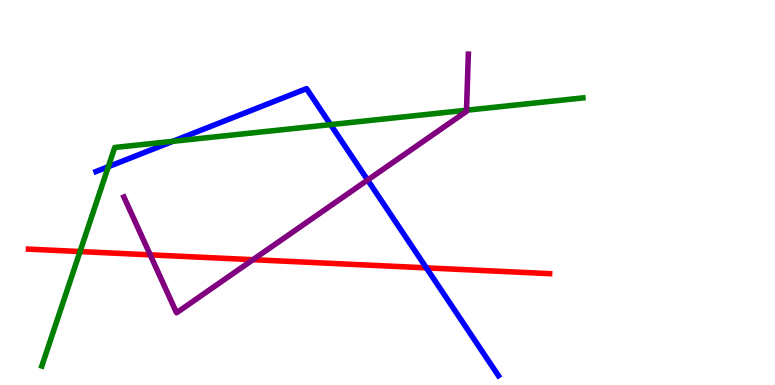[{'lines': ['blue', 'red'], 'intersections': [{'x': 5.5, 'y': 3.04}]}, {'lines': ['green', 'red'], 'intersections': [{'x': 1.03, 'y': 3.47}]}, {'lines': ['purple', 'red'], 'intersections': [{'x': 1.94, 'y': 3.38}, {'x': 3.26, 'y': 3.25}]}, {'lines': ['blue', 'green'], 'intersections': [{'x': 1.4, 'y': 5.67}, {'x': 2.23, 'y': 6.33}, {'x': 4.27, 'y': 6.76}]}, {'lines': ['blue', 'purple'], 'intersections': [{'x': 4.74, 'y': 5.32}]}, {'lines': ['green', 'purple'], 'intersections': [{'x': 6.02, 'y': 7.14}]}]